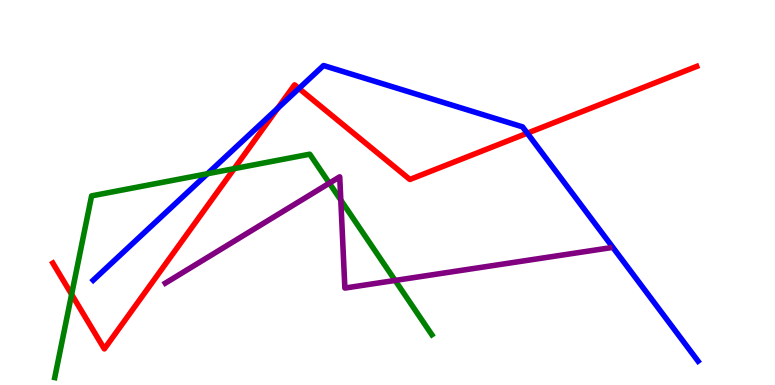[{'lines': ['blue', 'red'], 'intersections': [{'x': 3.58, 'y': 7.19}, {'x': 3.86, 'y': 7.7}, {'x': 6.8, 'y': 6.54}]}, {'lines': ['green', 'red'], 'intersections': [{'x': 0.924, 'y': 2.35}, {'x': 3.02, 'y': 5.62}]}, {'lines': ['purple', 'red'], 'intersections': []}, {'lines': ['blue', 'green'], 'intersections': [{'x': 2.68, 'y': 5.49}]}, {'lines': ['blue', 'purple'], 'intersections': []}, {'lines': ['green', 'purple'], 'intersections': [{'x': 4.25, 'y': 5.24}, {'x': 4.4, 'y': 4.8}, {'x': 5.1, 'y': 2.72}]}]